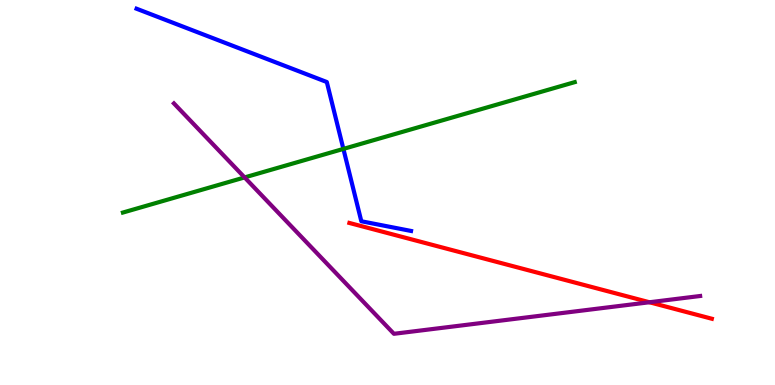[{'lines': ['blue', 'red'], 'intersections': []}, {'lines': ['green', 'red'], 'intersections': []}, {'lines': ['purple', 'red'], 'intersections': [{'x': 8.38, 'y': 2.15}]}, {'lines': ['blue', 'green'], 'intersections': [{'x': 4.43, 'y': 6.13}]}, {'lines': ['blue', 'purple'], 'intersections': []}, {'lines': ['green', 'purple'], 'intersections': [{'x': 3.16, 'y': 5.39}]}]